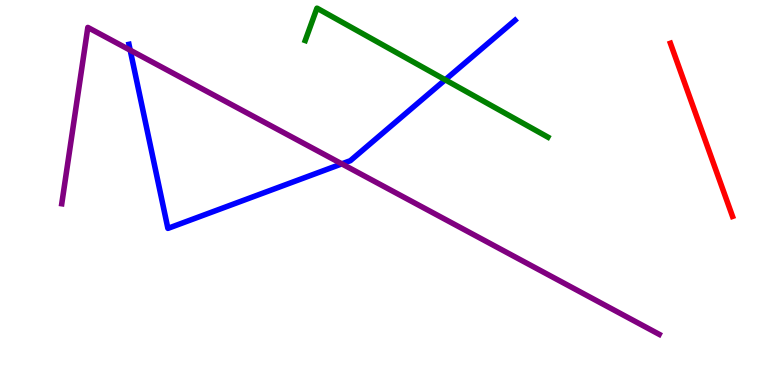[{'lines': ['blue', 'red'], 'intersections': []}, {'lines': ['green', 'red'], 'intersections': []}, {'lines': ['purple', 'red'], 'intersections': []}, {'lines': ['blue', 'green'], 'intersections': [{'x': 5.74, 'y': 7.93}]}, {'lines': ['blue', 'purple'], 'intersections': [{'x': 1.68, 'y': 8.7}, {'x': 4.41, 'y': 5.74}]}, {'lines': ['green', 'purple'], 'intersections': []}]